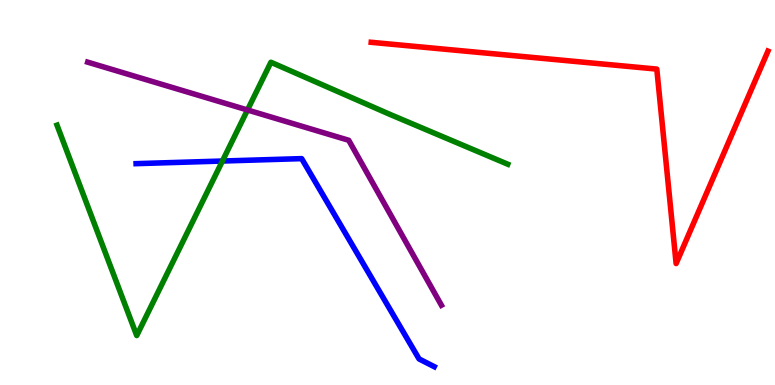[{'lines': ['blue', 'red'], 'intersections': []}, {'lines': ['green', 'red'], 'intersections': []}, {'lines': ['purple', 'red'], 'intersections': []}, {'lines': ['blue', 'green'], 'intersections': [{'x': 2.87, 'y': 5.82}]}, {'lines': ['blue', 'purple'], 'intersections': []}, {'lines': ['green', 'purple'], 'intersections': [{'x': 3.19, 'y': 7.14}]}]